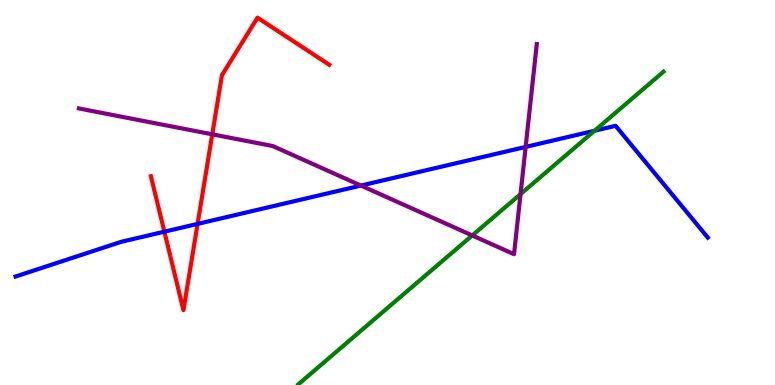[{'lines': ['blue', 'red'], 'intersections': [{'x': 2.12, 'y': 3.98}, {'x': 2.55, 'y': 4.18}]}, {'lines': ['green', 'red'], 'intersections': []}, {'lines': ['purple', 'red'], 'intersections': [{'x': 2.74, 'y': 6.51}]}, {'lines': ['blue', 'green'], 'intersections': [{'x': 7.67, 'y': 6.6}]}, {'lines': ['blue', 'purple'], 'intersections': [{'x': 4.66, 'y': 5.18}, {'x': 6.78, 'y': 6.18}]}, {'lines': ['green', 'purple'], 'intersections': [{'x': 6.09, 'y': 3.88}, {'x': 6.72, 'y': 4.96}]}]